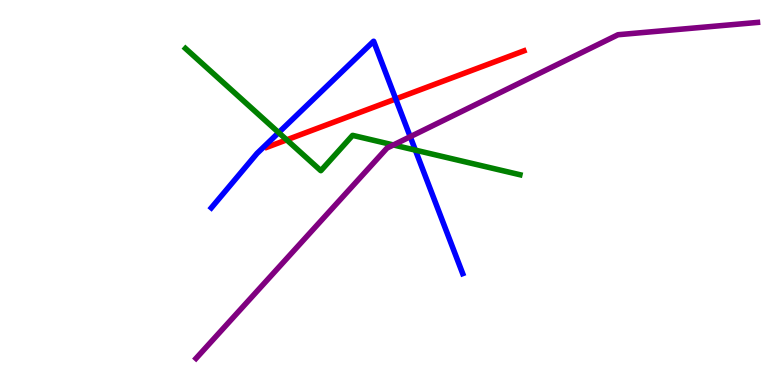[{'lines': ['blue', 'red'], 'intersections': [{'x': 5.11, 'y': 7.43}]}, {'lines': ['green', 'red'], 'intersections': [{'x': 3.7, 'y': 6.37}]}, {'lines': ['purple', 'red'], 'intersections': []}, {'lines': ['blue', 'green'], 'intersections': [{'x': 3.6, 'y': 6.56}, {'x': 5.36, 'y': 6.1}]}, {'lines': ['blue', 'purple'], 'intersections': [{'x': 5.29, 'y': 6.45}]}, {'lines': ['green', 'purple'], 'intersections': [{'x': 5.08, 'y': 6.23}]}]